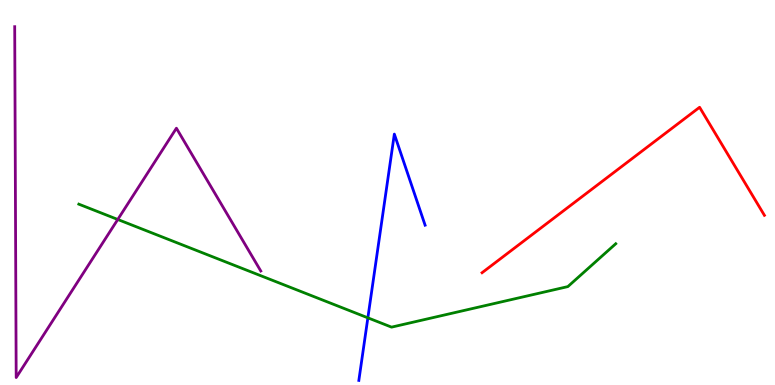[{'lines': ['blue', 'red'], 'intersections': []}, {'lines': ['green', 'red'], 'intersections': []}, {'lines': ['purple', 'red'], 'intersections': []}, {'lines': ['blue', 'green'], 'intersections': [{'x': 4.75, 'y': 1.74}]}, {'lines': ['blue', 'purple'], 'intersections': []}, {'lines': ['green', 'purple'], 'intersections': [{'x': 1.52, 'y': 4.3}]}]